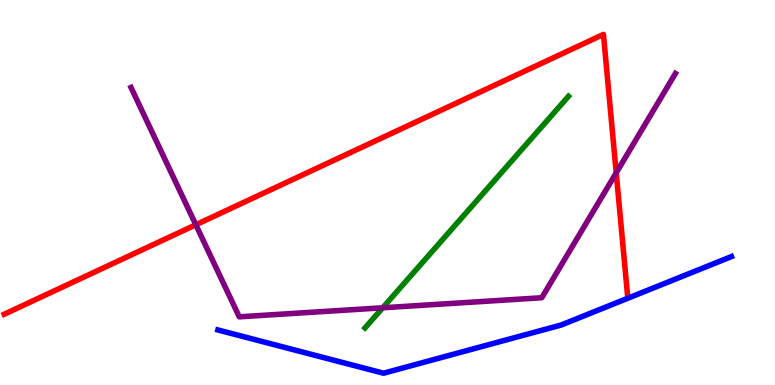[{'lines': ['blue', 'red'], 'intersections': []}, {'lines': ['green', 'red'], 'intersections': []}, {'lines': ['purple', 'red'], 'intersections': [{'x': 2.53, 'y': 4.16}, {'x': 7.95, 'y': 5.51}]}, {'lines': ['blue', 'green'], 'intersections': []}, {'lines': ['blue', 'purple'], 'intersections': []}, {'lines': ['green', 'purple'], 'intersections': [{'x': 4.94, 'y': 2.01}]}]